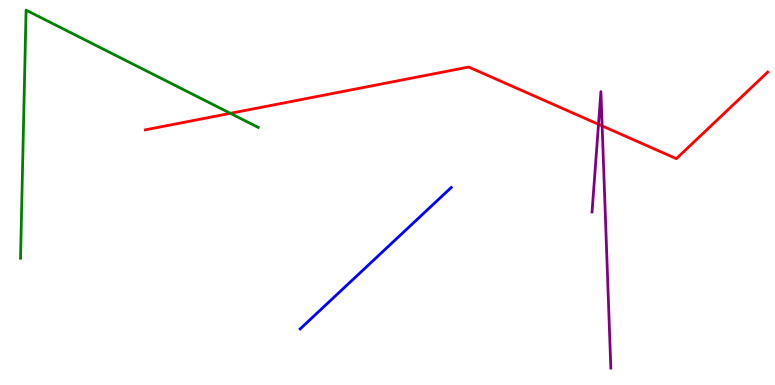[{'lines': ['blue', 'red'], 'intersections': []}, {'lines': ['green', 'red'], 'intersections': [{'x': 2.97, 'y': 7.06}]}, {'lines': ['purple', 'red'], 'intersections': [{'x': 7.72, 'y': 6.77}, {'x': 7.77, 'y': 6.73}]}, {'lines': ['blue', 'green'], 'intersections': []}, {'lines': ['blue', 'purple'], 'intersections': []}, {'lines': ['green', 'purple'], 'intersections': []}]